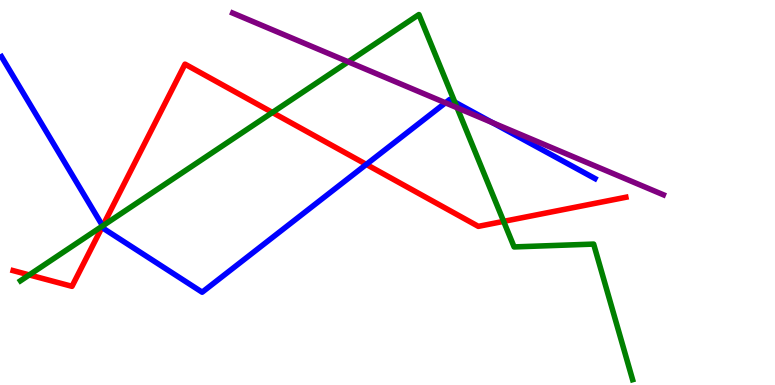[{'lines': ['blue', 'red'], 'intersections': [{'x': 1.32, 'y': 4.13}, {'x': 4.73, 'y': 5.73}]}, {'lines': ['green', 'red'], 'intersections': [{'x': 0.377, 'y': 2.86}, {'x': 1.33, 'y': 4.14}, {'x': 3.51, 'y': 7.08}, {'x': 6.5, 'y': 4.25}]}, {'lines': ['purple', 'red'], 'intersections': []}, {'lines': ['blue', 'green'], 'intersections': [{'x': 1.32, 'y': 4.13}, {'x': 5.87, 'y': 7.35}]}, {'lines': ['blue', 'purple'], 'intersections': [{'x': 5.75, 'y': 7.33}, {'x': 6.36, 'y': 6.81}]}, {'lines': ['green', 'purple'], 'intersections': [{'x': 4.49, 'y': 8.39}, {'x': 5.9, 'y': 7.2}]}]